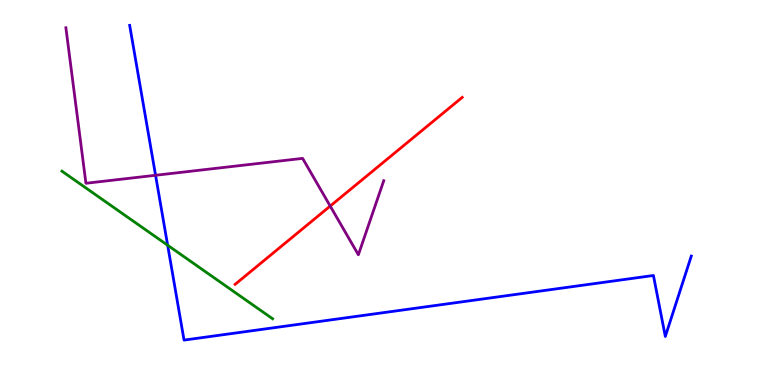[{'lines': ['blue', 'red'], 'intersections': []}, {'lines': ['green', 'red'], 'intersections': []}, {'lines': ['purple', 'red'], 'intersections': [{'x': 4.26, 'y': 4.65}]}, {'lines': ['blue', 'green'], 'intersections': [{'x': 2.16, 'y': 3.63}]}, {'lines': ['blue', 'purple'], 'intersections': [{'x': 2.01, 'y': 5.45}]}, {'lines': ['green', 'purple'], 'intersections': []}]